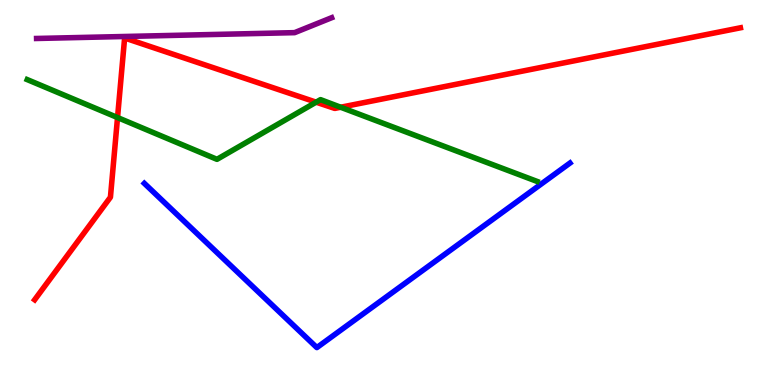[{'lines': ['blue', 'red'], 'intersections': []}, {'lines': ['green', 'red'], 'intersections': [{'x': 1.52, 'y': 6.95}, {'x': 4.08, 'y': 7.35}, {'x': 4.4, 'y': 7.21}]}, {'lines': ['purple', 'red'], 'intersections': []}, {'lines': ['blue', 'green'], 'intersections': []}, {'lines': ['blue', 'purple'], 'intersections': []}, {'lines': ['green', 'purple'], 'intersections': []}]